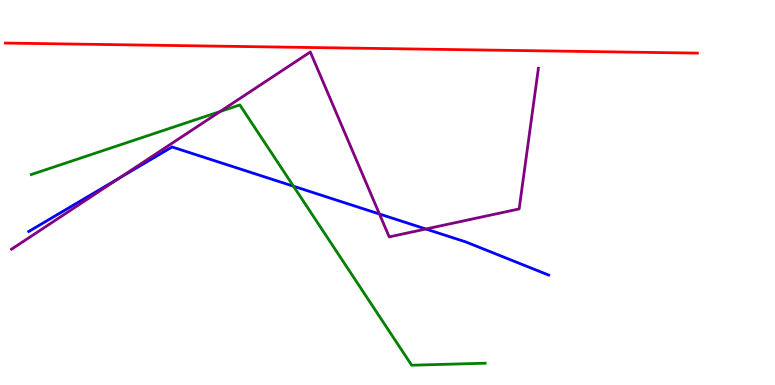[{'lines': ['blue', 'red'], 'intersections': []}, {'lines': ['green', 'red'], 'intersections': []}, {'lines': ['purple', 'red'], 'intersections': []}, {'lines': ['blue', 'green'], 'intersections': [{'x': 3.79, 'y': 5.16}]}, {'lines': ['blue', 'purple'], 'intersections': [{'x': 1.54, 'y': 5.37}, {'x': 4.9, 'y': 4.44}, {'x': 5.49, 'y': 4.05}]}, {'lines': ['green', 'purple'], 'intersections': [{'x': 2.84, 'y': 7.1}]}]